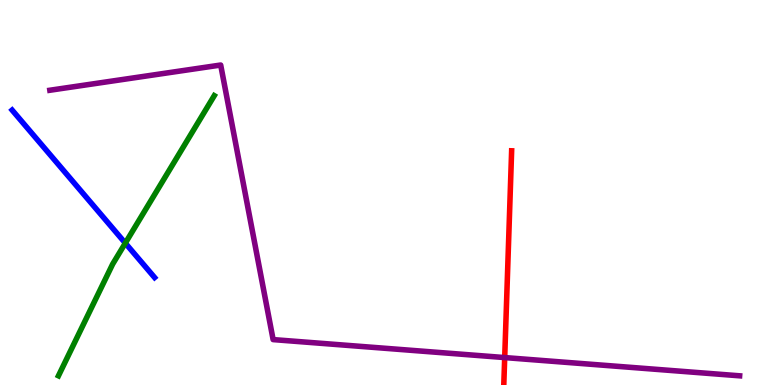[{'lines': ['blue', 'red'], 'intersections': []}, {'lines': ['green', 'red'], 'intersections': []}, {'lines': ['purple', 'red'], 'intersections': [{'x': 6.51, 'y': 0.712}]}, {'lines': ['blue', 'green'], 'intersections': [{'x': 1.62, 'y': 3.69}]}, {'lines': ['blue', 'purple'], 'intersections': []}, {'lines': ['green', 'purple'], 'intersections': []}]